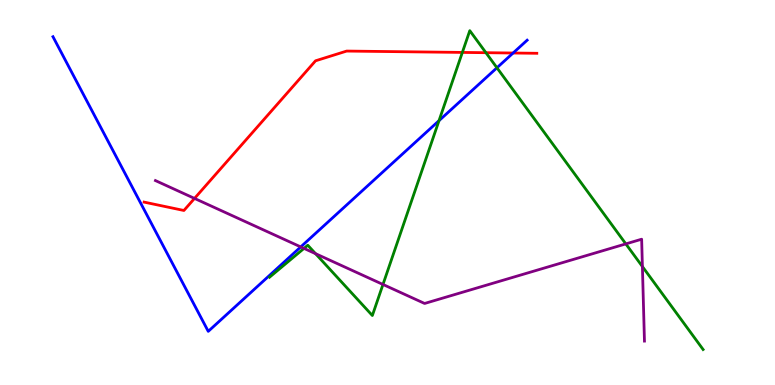[{'lines': ['blue', 'red'], 'intersections': [{'x': 6.62, 'y': 8.62}]}, {'lines': ['green', 'red'], 'intersections': [{'x': 5.97, 'y': 8.64}, {'x': 6.27, 'y': 8.63}]}, {'lines': ['purple', 'red'], 'intersections': [{'x': 2.51, 'y': 4.85}]}, {'lines': ['blue', 'green'], 'intersections': [{'x': 5.66, 'y': 6.87}, {'x': 6.41, 'y': 8.24}]}, {'lines': ['blue', 'purple'], 'intersections': [{'x': 3.88, 'y': 3.59}]}, {'lines': ['green', 'purple'], 'intersections': [{'x': 3.92, 'y': 3.55}, {'x': 4.07, 'y': 3.41}, {'x': 4.94, 'y': 2.61}, {'x': 8.08, 'y': 3.67}, {'x': 8.29, 'y': 3.08}]}]